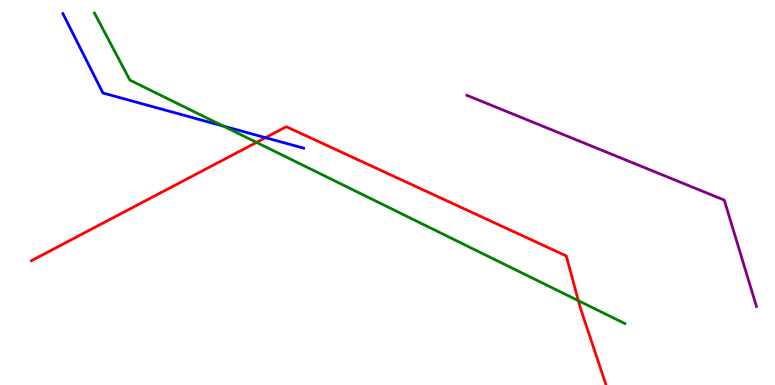[{'lines': ['blue', 'red'], 'intersections': [{'x': 3.43, 'y': 6.42}]}, {'lines': ['green', 'red'], 'intersections': [{'x': 3.31, 'y': 6.3}, {'x': 7.46, 'y': 2.19}]}, {'lines': ['purple', 'red'], 'intersections': []}, {'lines': ['blue', 'green'], 'intersections': [{'x': 2.88, 'y': 6.73}]}, {'lines': ['blue', 'purple'], 'intersections': []}, {'lines': ['green', 'purple'], 'intersections': []}]